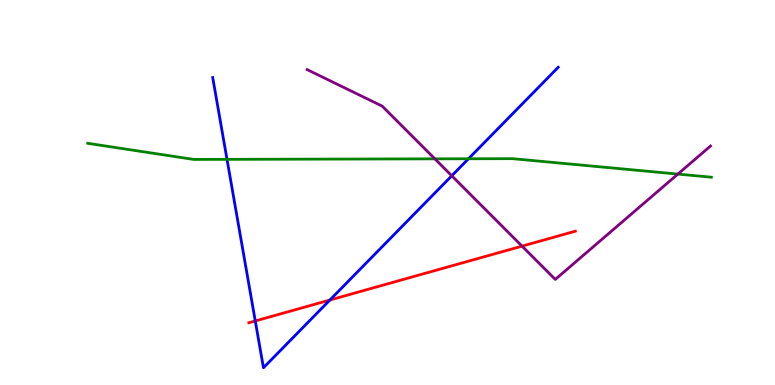[{'lines': ['blue', 'red'], 'intersections': [{'x': 3.29, 'y': 1.66}, {'x': 4.26, 'y': 2.21}]}, {'lines': ['green', 'red'], 'intersections': []}, {'lines': ['purple', 'red'], 'intersections': [{'x': 6.74, 'y': 3.61}]}, {'lines': ['blue', 'green'], 'intersections': [{'x': 2.93, 'y': 5.86}, {'x': 6.04, 'y': 5.88}]}, {'lines': ['blue', 'purple'], 'intersections': [{'x': 5.83, 'y': 5.43}]}, {'lines': ['green', 'purple'], 'intersections': [{'x': 5.61, 'y': 5.87}, {'x': 8.75, 'y': 5.48}]}]